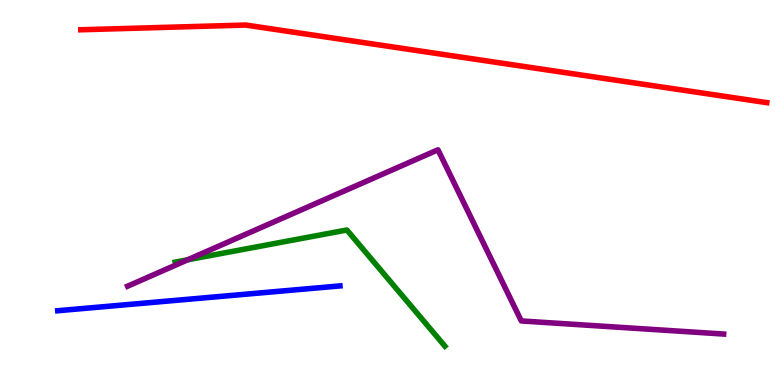[{'lines': ['blue', 'red'], 'intersections': []}, {'lines': ['green', 'red'], 'intersections': []}, {'lines': ['purple', 'red'], 'intersections': []}, {'lines': ['blue', 'green'], 'intersections': []}, {'lines': ['blue', 'purple'], 'intersections': []}, {'lines': ['green', 'purple'], 'intersections': [{'x': 2.42, 'y': 3.25}]}]